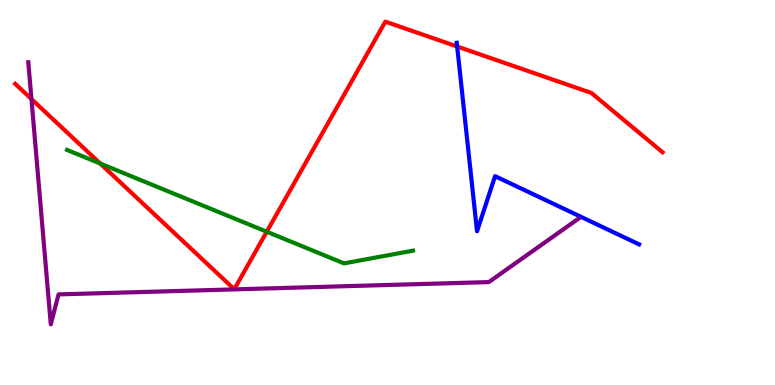[{'lines': ['blue', 'red'], 'intersections': [{'x': 5.9, 'y': 8.79}]}, {'lines': ['green', 'red'], 'intersections': [{'x': 1.29, 'y': 5.75}, {'x': 3.44, 'y': 3.98}]}, {'lines': ['purple', 'red'], 'intersections': [{'x': 0.406, 'y': 7.43}]}, {'lines': ['blue', 'green'], 'intersections': []}, {'lines': ['blue', 'purple'], 'intersections': []}, {'lines': ['green', 'purple'], 'intersections': []}]